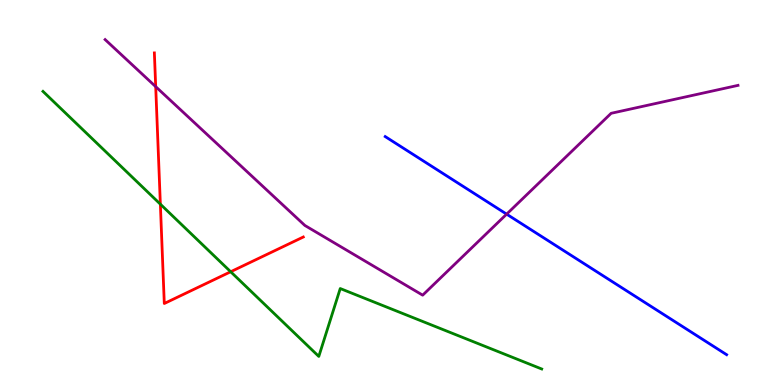[{'lines': ['blue', 'red'], 'intersections': []}, {'lines': ['green', 'red'], 'intersections': [{'x': 2.07, 'y': 4.7}, {'x': 2.98, 'y': 2.94}]}, {'lines': ['purple', 'red'], 'intersections': [{'x': 2.01, 'y': 7.75}]}, {'lines': ['blue', 'green'], 'intersections': []}, {'lines': ['blue', 'purple'], 'intersections': [{'x': 6.54, 'y': 4.44}]}, {'lines': ['green', 'purple'], 'intersections': []}]